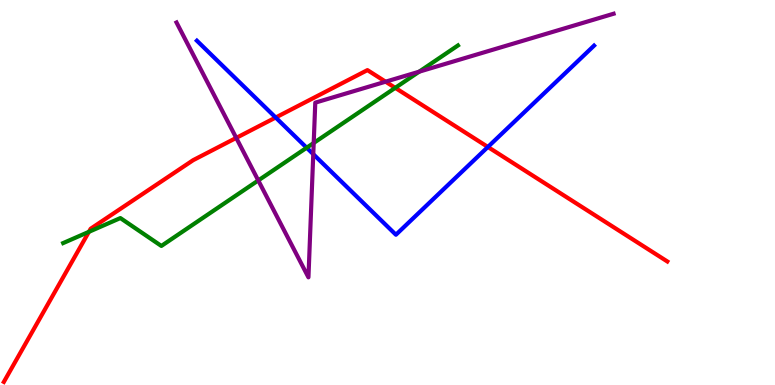[{'lines': ['blue', 'red'], 'intersections': [{'x': 3.56, 'y': 6.95}, {'x': 6.3, 'y': 6.18}]}, {'lines': ['green', 'red'], 'intersections': [{'x': 1.15, 'y': 3.98}, {'x': 5.1, 'y': 7.72}]}, {'lines': ['purple', 'red'], 'intersections': [{'x': 3.05, 'y': 6.42}, {'x': 4.98, 'y': 7.88}]}, {'lines': ['blue', 'green'], 'intersections': [{'x': 3.96, 'y': 6.16}]}, {'lines': ['blue', 'purple'], 'intersections': [{'x': 4.04, 'y': 6.0}]}, {'lines': ['green', 'purple'], 'intersections': [{'x': 3.33, 'y': 5.31}, {'x': 4.05, 'y': 6.29}, {'x': 5.41, 'y': 8.14}]}]